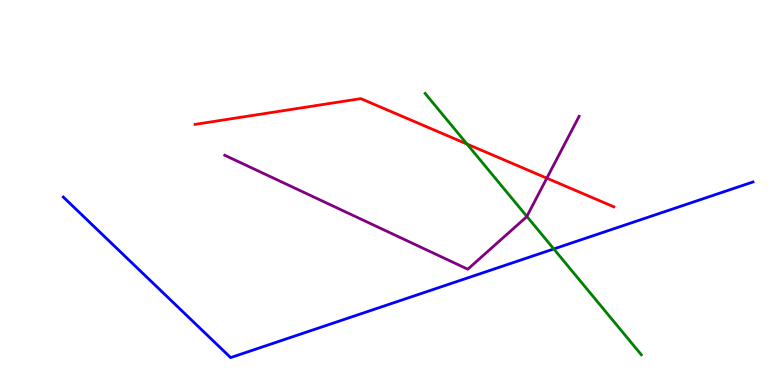[{'lines': ['blue', 'red'], 'intersections': []}, {'lines': ['green', 'red'], 'intersections': [{'x': 6.03, 'y': 6.26}]}, {'lines': ['purple', 'red'], 'intersections': [{'x': 7.06, 'y': 5.37}]}, {'lines': ['blue', 'green'], 'intersections': [{'x': 7.15, 'y': 3.53}]}, {'lines': ['blue', 'purple'], 'intersections': []}, {'lines': ['green', 'purple'], 'intersections': [{'x': 6.8, 'y': 4.38}]}]